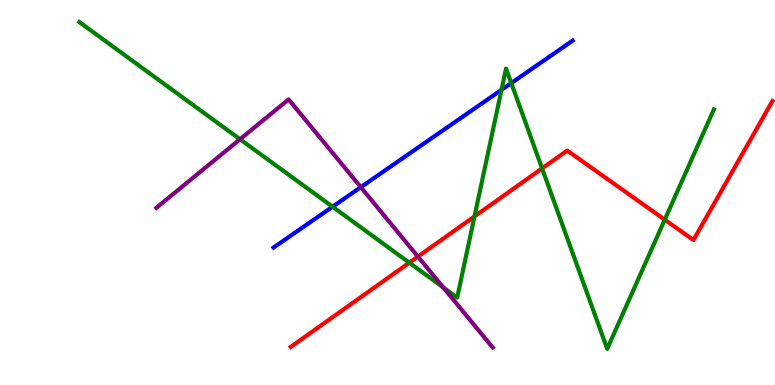[{'lines': ['blue', 'red'], 'intersections': []}, {'lines': ['green', 'red'], 'intersections': [{'x': 5.28, 'y': 3.18}, {'x': 6.12, 'y': 4.38}, {'x': 6.99, 'y': 5.63}, {'x': 8.58, 'y': 4.29}]}, {'lines': ['purple', 'red'], 'intersections': [{'x': 5.39, 'y': 3.33}]}, {'lines': ['blue', 'green'], 'intersections': [{'x': 4.29, 'y': 4.63}, {'x': 6.47, 'y': 7.67}, {'x': 6.6, 'y': 7.84}]}, {'lines': ['blue', 'purple'], 'intersections': [{'x': 4.66, 'y': 5.14}]}, {'lines': ['green', 'purple'], 'intersections': [{'x': 3.1, 'y': 6.38}, {'x': 5.72, 'y': 2.53}]}]